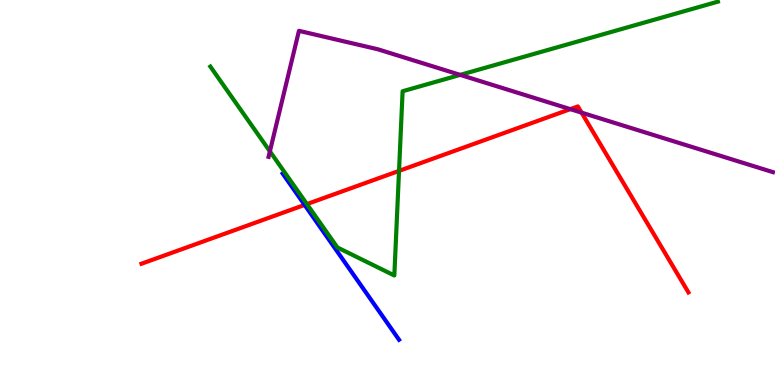[{'lines': ['blue', 'red'], 'intersections': [{'x': 3.93, 'y': 4.68}]}, {'lines': ['green', 'red'], 'intersections': [{'x': 3.96, 'y': 4.7}, {'x': 5.15, 'y': 5.56}]}, {'lines': ['purple', 'red'], 'intersections': [{'x': 7.36, 'y': 7.17}, {'x': 7.5, 'y': 7.07}]}, {'lines': ['blue', 'green'], 'intersections': []}, {'lines': ['blue', 'purple'], 'intersections': []}, {'lines': ['green', 'purple'], 'intersections': [{'x': 3.48, 'y': 6.07}, {'x': 5.94, 'y': 8.05}]}]